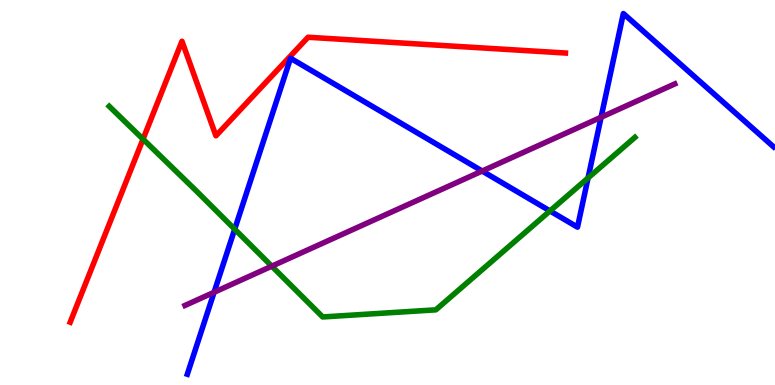[{'lines': ['blue', 'red'], 'intersections': []}, {'lines': ['green', 'red'], 'intersections': [{'x': 1.85, 'y': 6.39}]}, {'lines': ['purple', 'red'], 'intersections': []}, {'lines': ['blue', 'green'], 'intersections': [{'x': 3.03, 'y': 4.05}, {'x': 7.1, 'y': 4.52}, {'x': 7.59, 'y': 5.38}]}, {'lines': ['blue', 'purple'], 'intersections': [{'x': 2.76, 'y': 2.41}, {'x': 6.22, 'y': 5.56}, {'x': 7.76, 'y': 6.95}]}, {'lines': ['green', 'purple'], 'intersections': [{'x': 3.51, 'y': 3.09}]}]